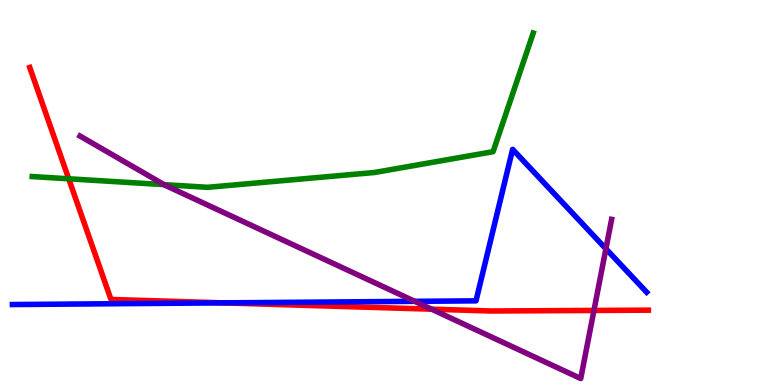[{'lines': ['blue', 'red'], 'intersections': [{'x': 2.88, 'y': 2.13}]}, {'lines': ['green', 'red'], 'intersections': [{'x': 0.887, 'y': 5.36}]}, {'lines': ['purple', 'red'], 'intersections': [{'x': 5.57, 'y': 1.97}, {'x': 7.66, 'y': 1.94}]}, {'lines': ['blue', 'green'], 'intersections': []}, {'lines': ['blue', 'purple'], 'intersections': [{'x': 5.35, 'y': 2.17}, {'x': 7.82, 'y': 3.54}]}, {'lines': ['green', 'purple'], 'intersections': [{'x': 2.12, 'y': 5.2}]}]